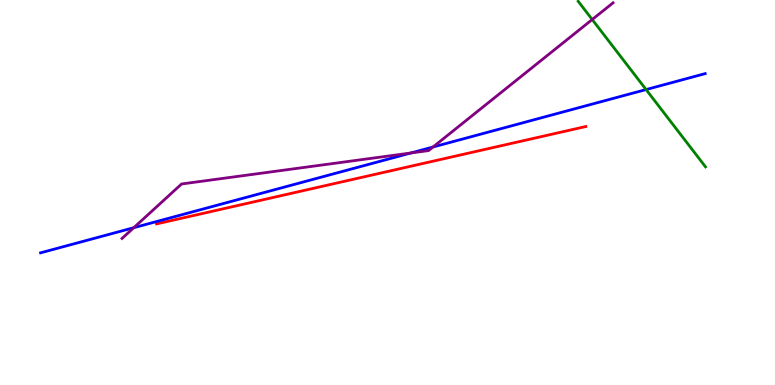[{'lines': ['blue', 'red'], 'intersections': []}, {'lines': ['green', 'red'], 'intersections': []}, {'lines': ['purple', 'red'], 'intersections': []}, {'lines': ['blue', 'green'], 'intersections': [{'x': 8.34, 'y': 7.67}]}, {'lines': ['blue', 'purple'], 'intersections': [{'x': 1.73, 'y': 4.09}, {'x': 5.3, 'y': 6.03}, {'x': 5.59, 'y': 6.18}]}, {'lines': ['green', 'purple'], 'intersections': [{'x': 7.64, 'y': 9.49}]}]